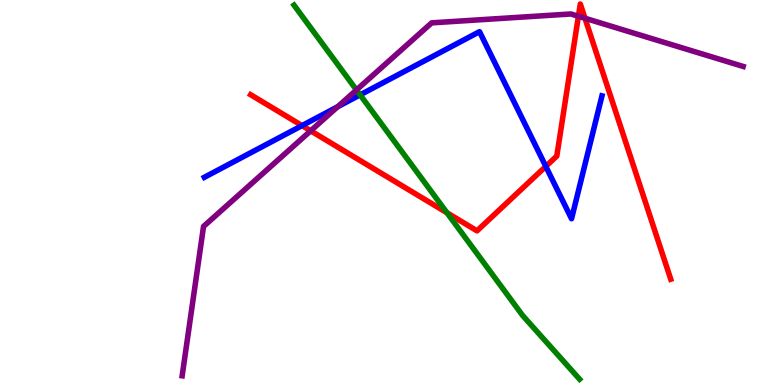[{'lines': ['blue', 'red'], 'intersections': [{'x': 3.9, 'y': 6.74}, {'x': 7.04, 'y': 5.68}]}, {'lines': ['green', 'red'], 'intersections': [{'x': 5.77, 'y': 4.47}]}, {'lines': ['purple', 'red'], 'intersections': [{'x': 4.01, 'y': 6.6}, {'x': 7.46, 'y': 9.58}, {'x': 7.55, 'y': 9.53}]}, {'lines': ['blue', 'green'], 'intersections': [{'x': 4.65, 'y': 7.54}]}, {'lines': ['blue', 'purple'], 'intersections': [{'x': 4.36, 'y': 7.23}]}, {'lines': ['green', 'purple'], 'intersections': [{'x': 4.6, 'y': 7.66}]}]